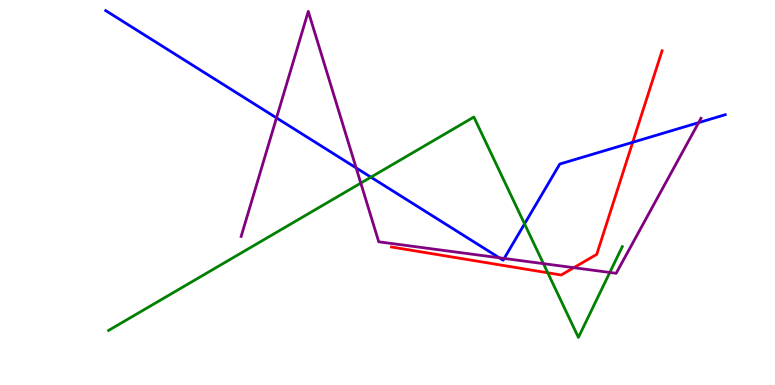[{'lines': ['blue', 'red'], 'intersections': [{'x': 8.16, 'y': 6.3}]}, {'lines': ['green', 'red'], 'intersections': [{'x': 7.07, 'y': 2.91}]}, {'lines': ['purple', 'red'], 'intersections': [{'x': 7.4, 'y': 3.05}]}, {'lines': ['blue', 'green'], 'intersections': [{'x': 4.79, 'y': 5.4}, {'x': 6.77, 'y': 4.19}]}, {'lines': ['blue', 'purple'], 'intersections': [{'x': 3.57, 'y': 6.94}, {'x': 4.6, 'y': 5.64}, {'x': 6.44, 'y': 3.3}, {'x': 6.51, 'y': 3.29}, {'x': 9.01, 'y': 6.81}]}, {'lines': ['green', 'purple'], 'intersections': [{'x': 4.66, 'y': 5.24}, {'x': 7.01, 'y': 3.15}, {'x': 7.87, 'y': 2.92}]}]